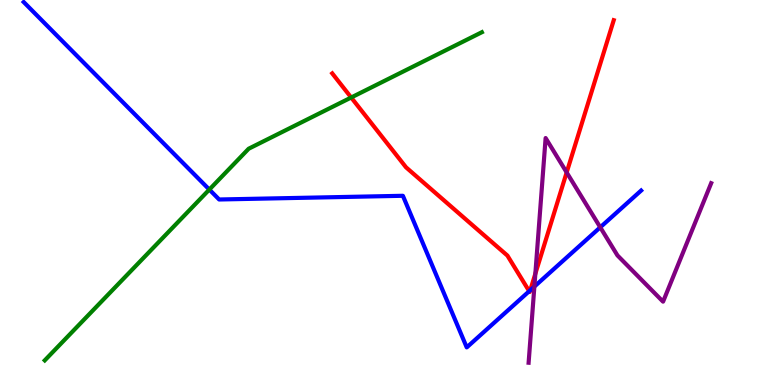[{'lines': ['blue', 'red'], 'intersections': [{'x': 6.83, 'y': 2.44}, {'x': 6.84, 'y': 2.46}]}, {'lines': ['green', 'red'], 'intersections': [{'x': 4.53, 'y': 7.47}]}, {'lines': ['purple', 'red'], 'intersections': [{'x': 6.91, 'y': 2.89}, {'x': 7.31, 'y': 5.52}]}, {'lines': ['blue', 'green'], 'intersections': [{'x': 2.7, 'y': 5.08}]}, {'lines': ['blue', 'purple'], 'intersections': [{'x': 6.9, 'y': 2.56}, {'x': 7.75, 'y': 4.1}]}, {'lines': ['green', 'purple'], 'intersections': []}]